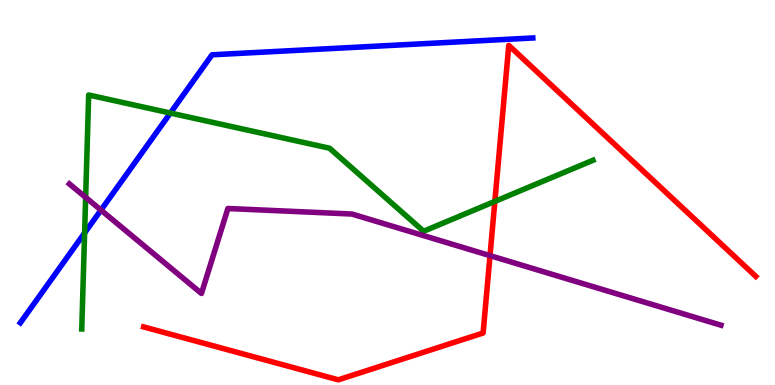[{'lines': ['blue', 'red'], 'intersections': []}, {'lines': ['green', 'red'], 'intersections': [{'x': 6.39, 'y': 4.77}]}, {'lines': ['purple', 'red'], 'intersections': [{'x': 6.32, 'y': 3.36}]}, {'lines': ['blue', 'green'], 'intersections': [{'x': 1.09, 'y': 3.95}, {'x': 2.2, 'y': 7.06}]}, {'lines': ['blue', 'purple'], 'intersections': [{'x': 1.3, 'y': 4.54}]}, {'lines': ['green', 'purple'], 'intersections': [{'x': 1.11, 'y': 4.87}]}]